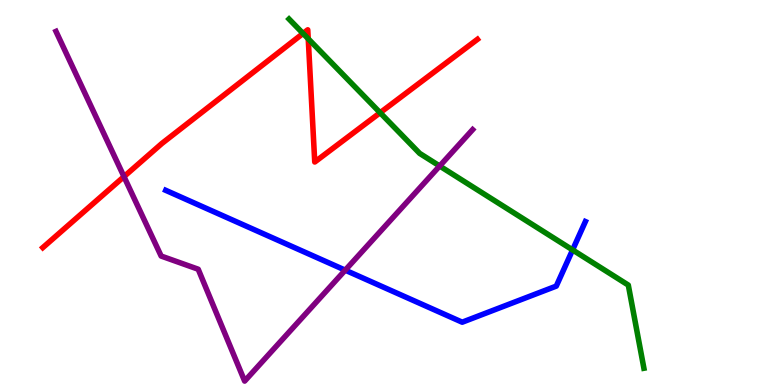[{'lines': ['blue', 'red'], 'intersections': []}, {'lines': ['green', 'red'], 'intersections': [{'x': 3.91, 'y': 9.13}, {'x': 3.98, 'y': 8.99}, {'x': 4.9, 'y': 7.07}]}, {'lines': ['purple', 'red'], 'intersections': [{'x': 1.6, 'y': 5.41}]}, {'lines': ['blue', 'green'], 'intersections': [{'x': 7.39, 'y': 3.51}]}, {'lines': ['blue', 'purple'], 'intersections': [{'x': 4.45, 'y': 2.98}]}, {'lines': ['green', 'purple'], 'intersections': [{'x': 5.67, 'y': 5.69}]}]